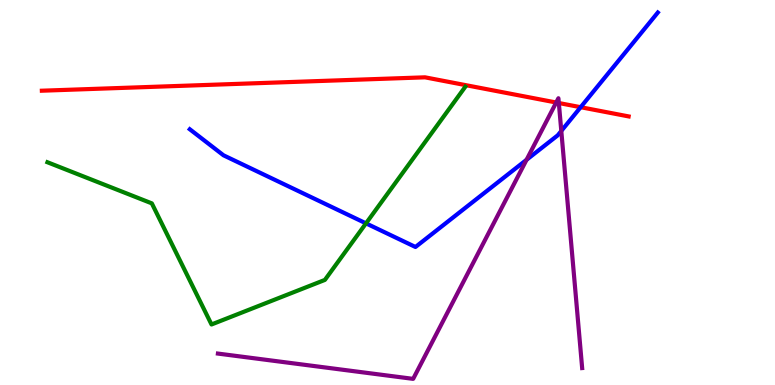[{'lines': ['blue', 'red'], 'intersections': [{'x': 7.49, 'y': 7.22}]}, {'lines': ['green', 'red'], 'intersections': []}, {'lines': ['purple', 'red'], 'intersections': [{'x': 7.18, 'y': 7.34}, {'x': 7.21, 'y': 7.32}]}, {'lines': ['blue', 'green'], 'intersections': [{'x': 4.72, 'y': 4.2}]}, {'lines': ['blue', 'purple'], 'intersections': [{'x': 6.79, 'y': 5.85}, {'x': 7.24, 'y': 6.6}]}, {'lines': ['green', 'purple'], 'intersections': []}]